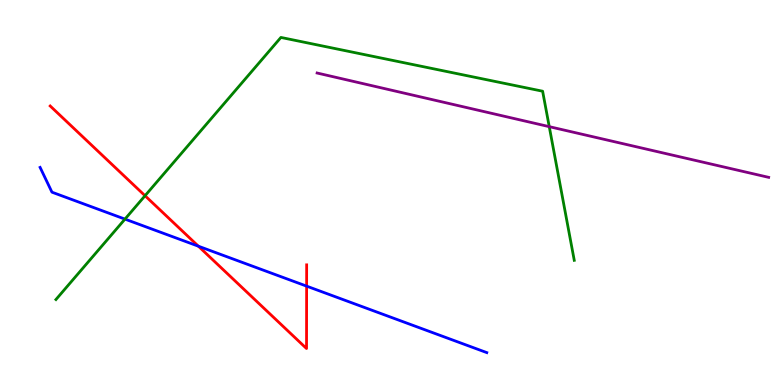[{'lines': ['blue', 'red'], 'intersections': [{'x': 2.56, 'y': 3.61}, {'x': 3.96, 'y': 2.57}]}, {'lines': ['green', 'red'], 'intersections': [{'x': 1.87, 'y': 4.92}]}, {'lines': ['purple', 'red'], 'intersections': []}, {'lines': ['blue', 'green'], 'intersections': [{'x': 1.61, 'y': 4.31}]}, {'lines': ['blue', 'purple'], 'intersections': []}, {'lines': ['green', 'purple'], 'intersections': [{'x': 7.09, 'y': 6.71}]}]